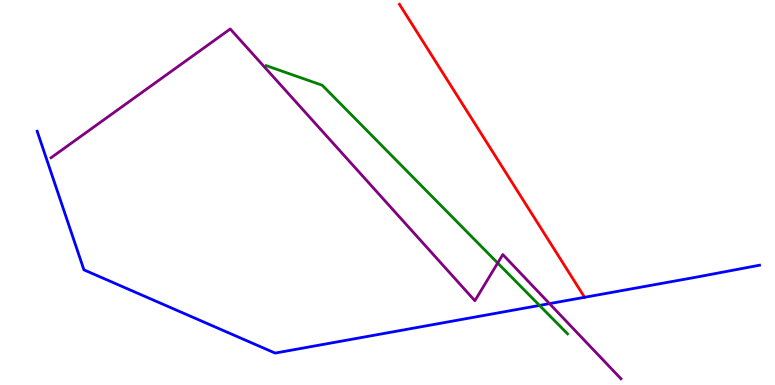[{'lines': ['blue', 'red'], 'intersections': [{'x': 7.54, 'y': 2.28}]}, {'lines': ['green', 'red'], 'intersections': []}, {'lines': ['purple', 'red'], 'intersections': []}, {'lines': ['blue', 'green'], 'intersections': [{'x': 6.96, 'y': 2.07}]}, {'lines': ['blue', 'purple'], 'intersections': [{'x': 7.09, 'y': 2.11}]}, {'lines': ['green', 'purple'], 'intersections': [{'x': 6.42, 'y': 3.17}]}]